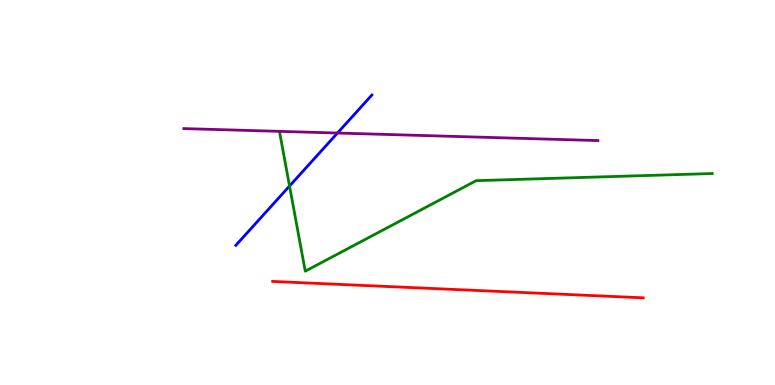[{'lines': ['blue', 'red'], 'intersections': []}, {'lines': ['green', 'red'], 'intersections': []}, {'lines': ['purple', 'red'], 'intersections': []}, {'lines': ['blue', 'green'], 'intersections': [{'x': 3.74, 'y': 5.17}]}, {'lines': ['blue', 'purple'], 'intersections': [{'x': 4.35, 'y': 6.54}]}, {'lines': ['green', 'purple'], 'intersections': []}]